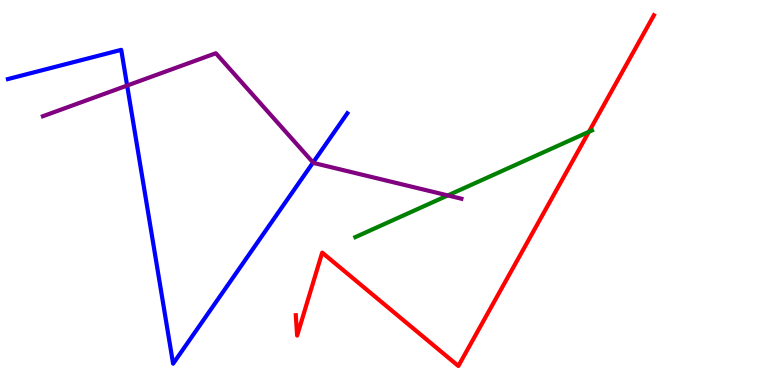[{'lines': ['blue', 'red'], 'intersections': []}, {'lines': ['green', 'red'], 'intersections': [{'x': 7.6, 'y': 6.58}]}, {'lines': ['purple', 'red'], 'intersections': []}, {'lines': ['blue', 'green'], 'intersections': []}, {'lines': ['blue', 'purple'], 'intersections': [{'x': 1.64, 'y': 7.78}, {'x': 4.04, 'y': 5.78}]}, {'lines': ['green', 'purple'], 'intersections': [{'x': 5.78, 'y': 4.92}]}]